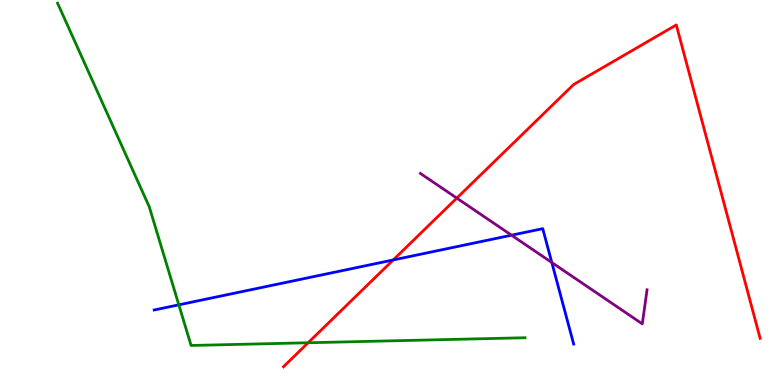[{'lines': ['blue', 'red'], 'intersections': [{'x': 5.07, 'y': 3.25}]}, {'lines': ['green', 'red'], 'intersections': [{'x': 3.98, 'y': 1.1}]}, {'lines': ['purple', 'red'], 'intersections': [{'x': 5.89, 'y': 4.85}]}, {'lines': ['blue', 'green'], 'intersections': [{'x': 2.31, 'y': 2.08}]}, {'lines': ['blue', 'purple'], 'intersections': [{'x': 6.6, 'y': 3.89}, {'x': 7.12, 'y': 3.18}]}, {'lines': ['green', 'purple'], 'intersections': []}]